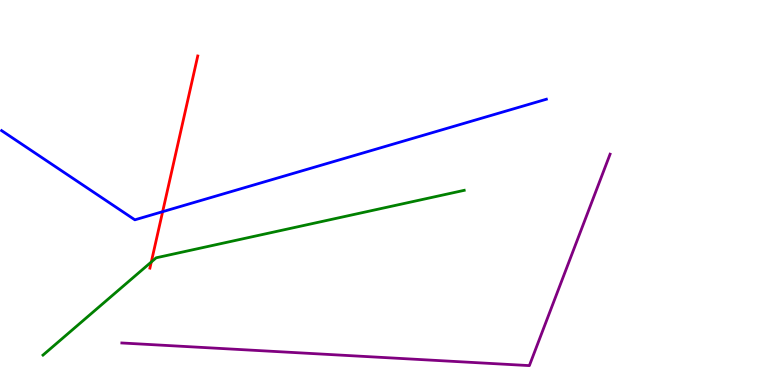[{'lines': ['blue', 'red'], 'intersections': [{'x': 2.1, 'y': 4.5}]}, {'lines': ['green', 'red'], 'intersections': [{'x': 1.95, 'y': 3.2}]}, {'lines': ['purple', 'red'], 'intersections': []}, {'lines': ['blue', 'green'], 'intersections': []}, {'lines': ['blue', 'purple'], 'intersections': []}, {'lines': ['green', 'purple'], 'intersections': []}]